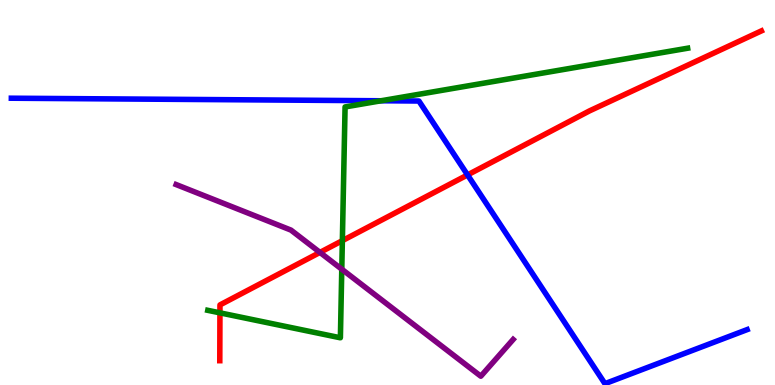[{'lines': ['blue', 'red'], 'intersections': [{'x': 6.03, 'y': 5.46}]}, {'lines': ['green', 'red'], 'intersections': [{'x': 2.84, 'y': 1.87}, {'x': 4.42, 'y': 3.75}]}, {'lines': ['purple', 'red'], 'intersections': [{'x': 4.13, 'y': 3.44}]}, {'lines': ['blue', 'green'], 'intersections': [{'x': 4.92, 'y': 7.38}]}, {'lines': ['blue', 'purple'], 'intersections': []}, {'lines': ['green', 'purple'], 'intersections': [{'x': 4.41, 'y': 3.01}]}]